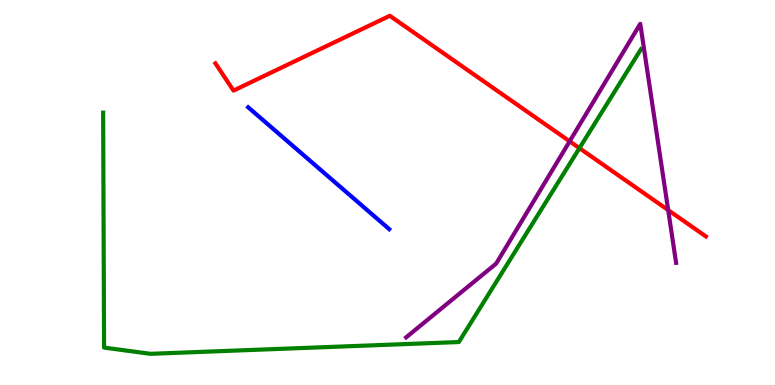[{'lines': ['blue', 'red'], 'intersections': []}, {'lines': ['green', 'red'], 'intersections': [{'x': 7.48, 'y': 6.15}]}, {'lines': ['purple', 'red'], 'intersections': [{'x': 7.35, 'y': 6.33}, {'x': 8.62, 'y': 4.54}]}, {'lines': ['blue', 'green'], 'intersections': []}, {'lines': ['blue', 'purple'], 'intersections': []}, {'lines': ['green', 'purple'], 'intersections': []}]